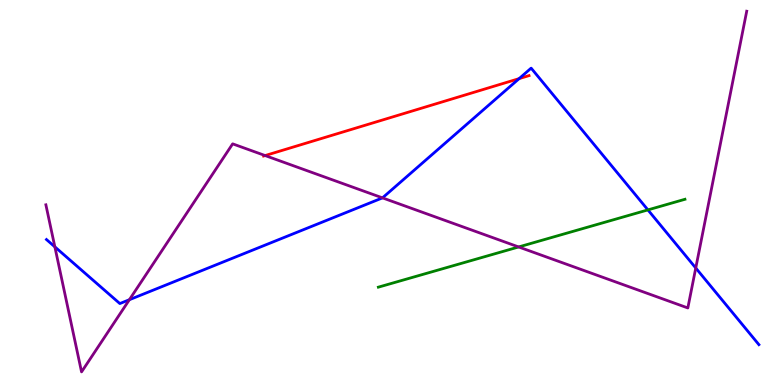[{'lines': ['blue', 'red'], 'intersections': [{'x': 6.7, 'y': 7.96}]}, {'lines': ['green', 'red'], 'intersections': []}, {'lines': ['purple', 'red'], 'intersections': [{'x': 3.42, 'y': 5.96}]}, {'lines': ['blue', 'green'], 'intersections': [{'x': 8.36, 'y': 4.55}]}, {'lines': ['blue', 'purple'], 'intersections': [{'x': 0.708, 'y': 3.59}, {'x': 1.67, 'y': 2.22}, {'x': 4.94, 'y': 4.86}, {'x': 8.98, 'y': 3.04}]}, {'lines': ['green', 'purple'], 'intersections': [{'x': 6.69, 'y': 3.59}]}]